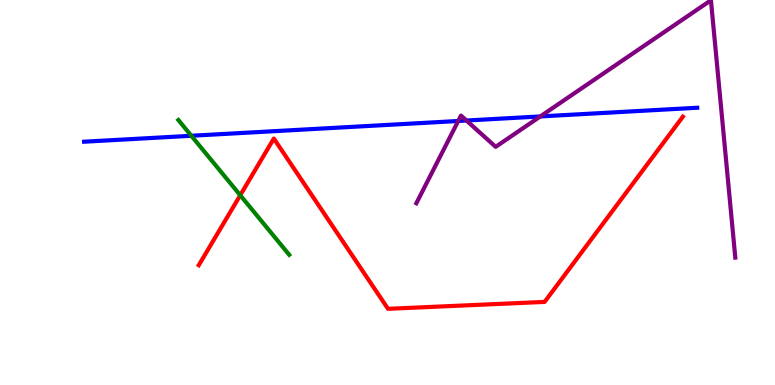[{'lines': ['blue', 'red'], 'intersections': []}, {'lines': ['green', 'red'], 'intersections': [{'x': 3.1, 'y': 4.93}]}, {'lines': ['purple', 'red'], 'intersections': []}, {'lines': ['blue', 'green'], 'intersections': [{'x': 2.47, 'y': 6.47}]}, {'lines': ['blue', 'purple'], 'intersections': [{'x': 5.91, 'y': 6.86}, {'x': 6.02, 'y': 6.87}, {'x': 6.97, 'y': 6.98}]}, {'lines': ['green', 'purple'], 'intersections': []}]